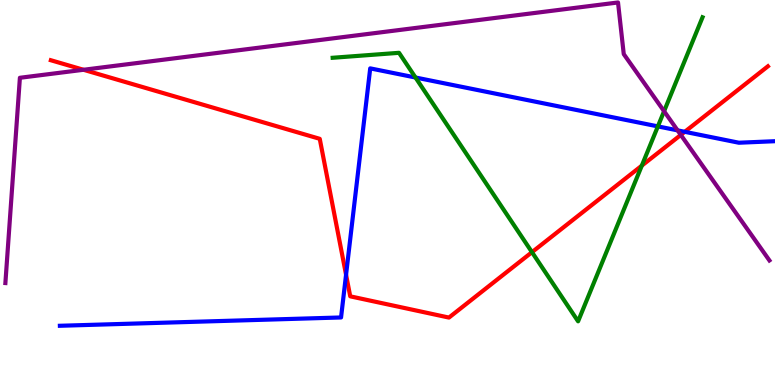[{'lines': ['blue', 'red'], 'intersections': [{'x': 4.47, 'y': 2.86}, {'x': 8.84, 'y': 6.58}]}, {'lines': ['green', 'red'], 'intersections': [{'x': 6.86, 'y': 3.45}, {'x': 8.28, 'y': 5.7}]}, {'lines': ['purple', 'red'], 'intersections': [{'x': 1.08, 'y': 8.19}, {'x': 8.78, 'y': 6.5}]}, {'lines': ['blue', 'green'], 'intersections': [{'x': 5.36, 'y': 7.99}, {'x': 8.49, 'y': 6.72}]}, {'lines': ['blue', 'purple'], 'intersections': [{'x': 8.74, 'y': 6.61}]}, {'lines': ['green', 'purple'], 'intersections': [{'x': 8.57, 'y': 7.11}]}]